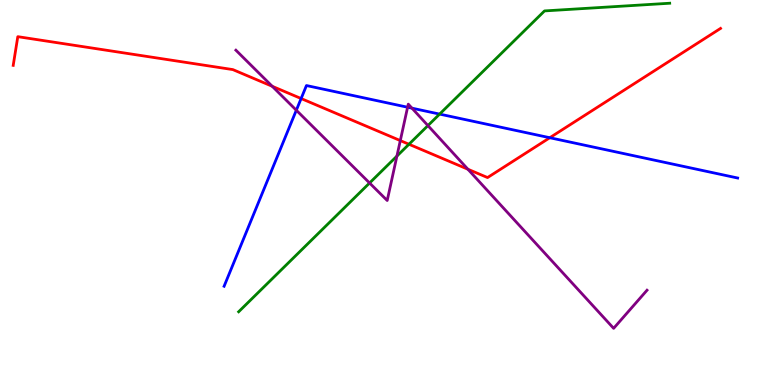[{'lines': ['blue', 'red'], 'intersections': [{'x': 3.89, 'y': 7.44}, {'x': 7.09, 'y': 6.42}]}, {'lines': ['green', 'red'], 'intersections': [{'x': 5.28, 'y': 6.25}]}, {'lines': ['purple', 'red'], 'intersections': [{'x': 3.51, 'y': 7.76}, {'x': 5.17, 'y': 6.35}, {'x': 6.04, 'y': 5.6}]}, {'lines': ['blue', 'green'], 'intersections': [{'x': 5.67, 'y': 7.04}]}, {'lines': ['blue', 'purple'], 'intersections': [{'x': 3.82, 'y': 7.14}, {'x': 5.26, 'y': 7.21}, {'x': 5.32, 'y': 7.19}]}, {'lines': ['green', 'purple'], 'intersections': [{'x': 4.77, 'y': 5.25}, {'x': 5.12, 'y': 5.95}, {'x': 5.52, 'y': 6.74}]}]